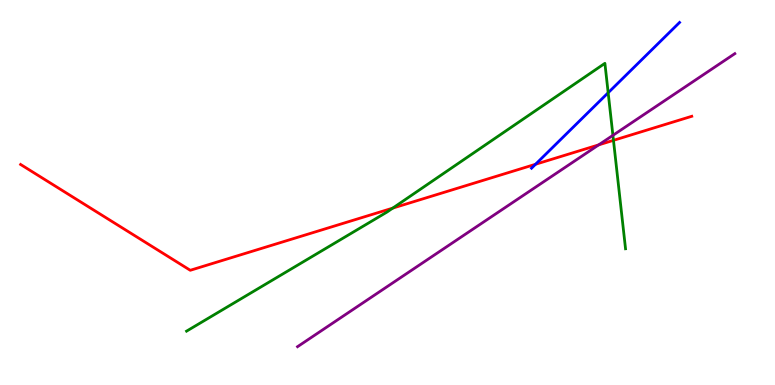[{'lines': ['blue', 'red'], 'intersections': [{'x': 6.91, 'y': 5.73}]}, {'lines': ['green', 'red'], 'intersections': [{'x': 5.07, 'y': 4.59}, {'x': 7.92, 'y': 6.35}]}, {'lines': ['purple', 'red'], 'intersections': [{'x': 7.72, 'y': 6.24}]}, {'lines': ['blue', 'green'], 'intersections': [{'x': 7.85, 'y': 7.59}]}, {'lines': ['blue', 'purple'], 'intersections': []}, {'lines': ['green', 'purple'], 'intersections': [{'x': 7.91, 'y': 6.48}]}]